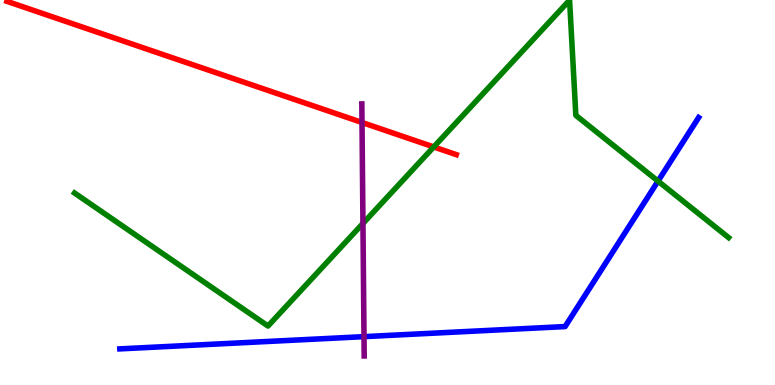[{'lines': ['blue', 'red'], 'intersections': []}, {'lines': ['green', 'red'], 'intersections': [{'x': 5.6, 'y': 6.18}]}, {'lines': ['purple', 'red'], 'intersections': [{'x': 4.67, 'y': 6.82}]}, {'lines': ['blue', 'green'], 'intersections': [{'x': 8.49, 'y': 5.3}]}, {'lines': ['blue', 'purple'], 'intersections': [{'x': 4.7, 'y': 1.26}]}, {'lines': ['green', 'purple'], 'intersections': [{'x': 4.68, 'y': 4.2}]}]